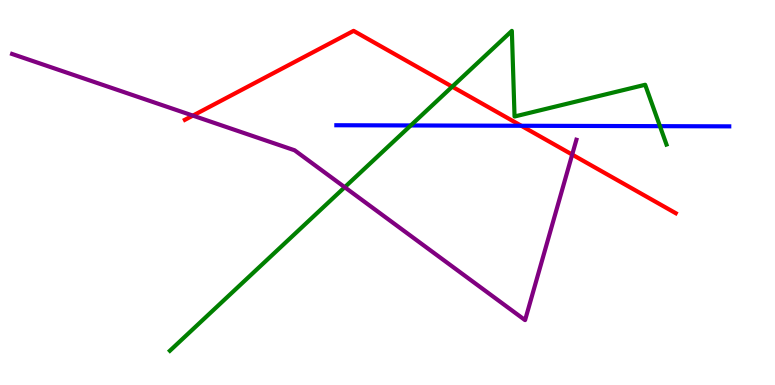[{'lines': ['blue', 'red'], 'intersections': [{'x': 6.73, 'y': 6.73}]}, {'lines': ['green', 'red'], 'intersections': [{'x': 5.83, 'y': 7.75}]}, {'lines': ['purple', 'red'], 'intersections': [{'x': 2.49, 'y': 7.0}, {'x': 7.38, 'y': 5.98}]}, {'lines': ['blue', 'green'], 'intersections': [{'x': 5.3, 'y': 6.74}, {'x': 8.52, 'y': 6.72}]}, {'lines': ['blue', 'purple'], 'intersections': []}, {'lines': ['green', 'purple'], 'intersections': [{'x': 4.45, 'y': 5.14}]}]